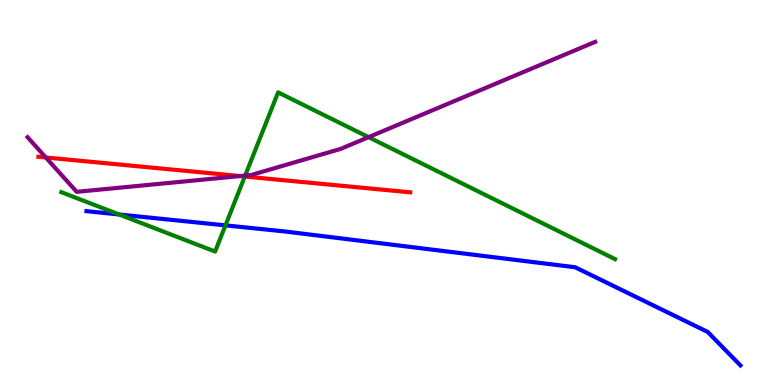[{'lines': ['blue', 'red'], 'intersections': []}, {'lines': ['green', 'red'], 'intersections': [{'x': 3.16, 'y': 5.42}]}, {'lines': ['purple', 'red'], 'intersections': [{'x': 0.591, 'y': 5.91}, {'x': 3.1, 'y': 5.43}]}, {'lines': ['blue', 'green'], 'intersections': [{'x': 1.54, 'y': 4.43}, {'x': 2.91, 'y': 4.15}]}, {'lines': ['blue', 'purple'], 'intersections': []}, {'lines': ['green', 'purple'], 'intersections': [{'x': 3.16, 'y': 5.44}, {'x': 4.76, 'y': 6.44}]}]